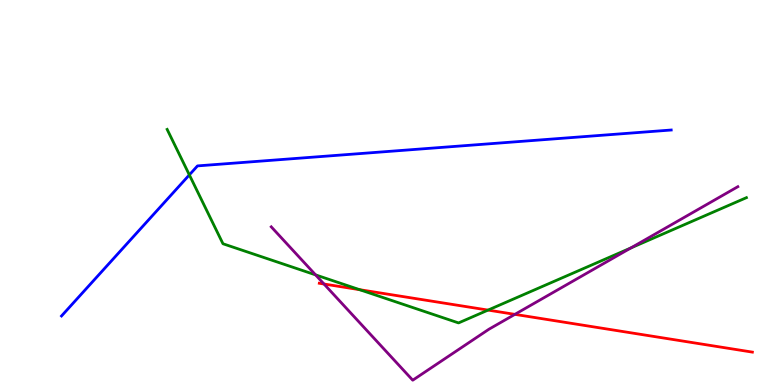[{'lines': ['blue', 'red'], 'intersections': []}, {'lines': ['green', 'red'], 'intersections': [{'x': 4.64, 'y': 2.48}, {'x': 6.3, 'y': 1.95}]}, {'lines': ['purple', 'red'], 'intersections': [{'x': 4.18, 'y': 2.62}, {'x': 6.64, 'y': 1.83}]}, {'lines': ['blue', 'green'], 'intersections': [{'x': 2.44, 'y': 5.46}]}, {'lines': ['blue', 'purple'], 'intersections': []}, {'lines': ['green', 'purple'], 'intersections': [{'x': 4.07, 'y': 2.86}, {'x': 8.14, 'y': 3.56}]}]